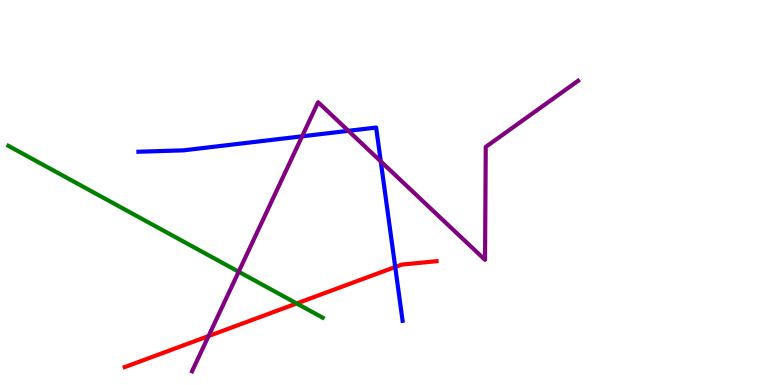[{'lines': ['blue', 'red'], 'intersections': [{'x': 5.1, 'y': 3.07}]}, {'lines': ['green', 'red'], 'intersections': [{'x': 3.83, 'y': 2.12}]}, {'lines': ['purple', 'red'], 'intersections': [{'x': 2.69, 'y': 1.27}]}, {'lines': ['blue', 'green'], 'intersections': []}, {'lines': ['blue', 'purple'], 'intersections': [{'x': 3.9, 'y': 6.46}, {'x': 4.5, 'y': 6.6}, {'x': 4.91, 'y': 5.81}]}, {'lines': ['green', 'purple'], 'intersections': [{'x': 3.08, 'y': 2.94}]}]